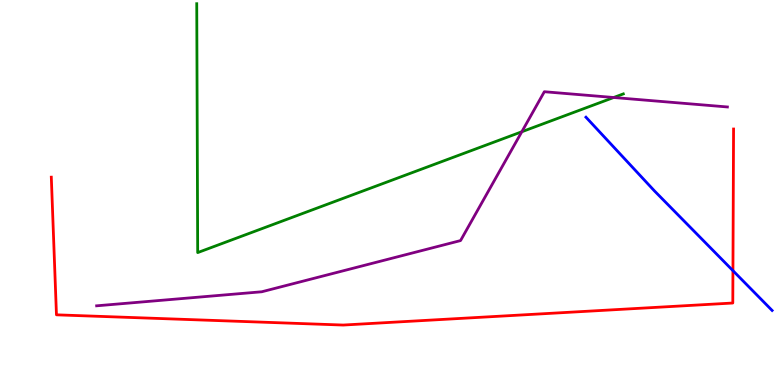[{'lines': ['blue', 'red'], 'intersections': [{'x': 9.46, 'y': 2.97}]}, {'lines': ['green', 'red'], 'intersections': []}, {'lines': ['purple', 'red'], 'intersections': []}, {'lines': ['blue', 'green'], 'intersections': []}, {'lines': ['blue', 'purple'], 'intersections': []}, {'lines': ['green', 'purple'], 'intersections': [{'x': 6.73, 'y': 6.58}, {'x': 7.92, 'y': 7.47}]}]